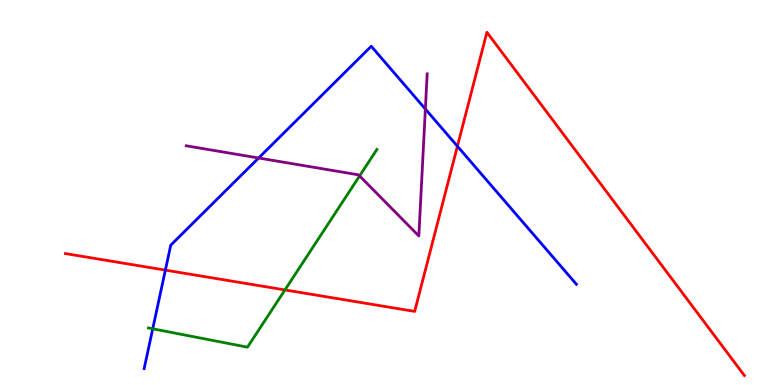[{'lines': ['blue', 'red'], 'intersections': [{'x': 2.13, 'y': 2.98}, {'x': 5.9, 'y': 6.2}]}, {'lines': ['green', 'red'], 'intersections': [{'x': 3.68, 'y': 2.47}]}, {'lines': ['purple', 'red'], 'intersections': []}, {'lines': ['blue', 'green'], 'intersections': [{'x': 1.97, 'y': 1.46}]}, {'lines': ['blue', 'purple'], 'intersections': [{'x': 3.34, 'y': 5.9}, {'x': 5.49, 'y': 7.17}]}, {'lines': ['green', 'purple'], 'intersections': [{'x': 4.64, 'y': 5.43}]}]